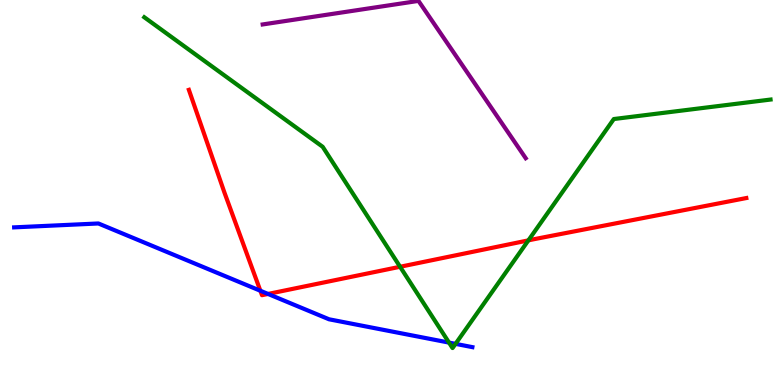[{'lines': ['blue', 'red'], 'intersections': [{'x': 3.36, 'y': 2.45}, {'x': 3.46, 'y': 2.36}]}, {'lines': ['green', 'red'], 'intersections': [{'x': 5.16, 'y': 3.07}, {'x': 6.82, 'y': 3.76}]}, {'lines': ['purple', 'red'], 'intersections': []}, {'lines': ['blue', 'green'], 'intersections': [{'x': 5.79, 'y': 1.1}, {'x': 5.88, 'y': 1.07}]}, {'lines': ['blue', 'purple'], 'intersections': []}, {'lines': ['green', 'purple'], 'intersections': []}]